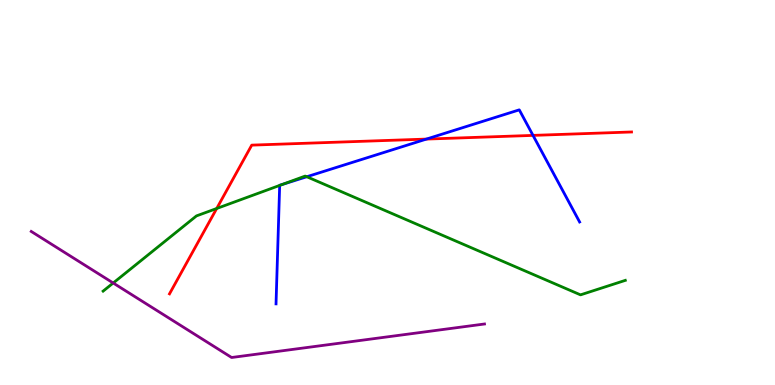[{'lines': ['blue', 'red'], 'intersections': [{'x': 5.5, 'y': 6.39}, {'x': 6.88, 'y': 6.48}]}, {'lines': ['green', 'red'], 'intersections': [{'x': 2.8, 'y': 4.58}]}, {'lines': ['purple', 'red'], 'intersections': []}, {'lines': ['blue', 'green'], 'intersections': [{'x': 3.61, 'y': 5.18}, {'x': 3.64, 'y': 5.21}, {'x': 3.96, 'y': 5.41}]}, {'lines': ['blue', 'purple'], 'intersections': []}, {'lines': ['green', 'purple'], 'intersections': [{'x': 1.46, 'y': 2.65}]}]